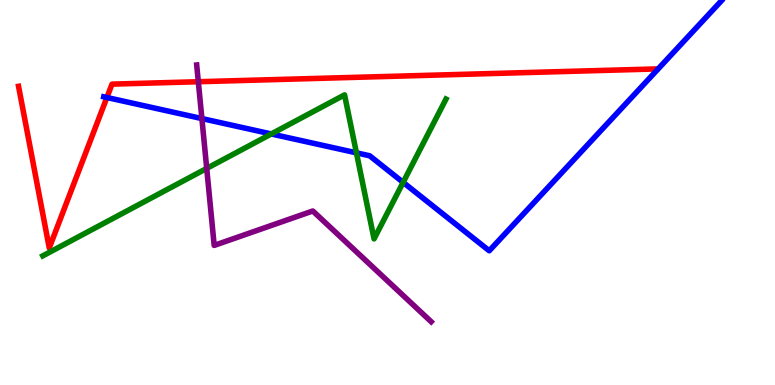[{'lines': ['blue', 'red'], 'intersections': [{'x': 1.38, 'y': 7.47}]}, {'lines': ['green', 'red'], 'intersections': []}, {'lines': ['purple', 'red'], 'intersections': [{'x': 2.56, 'y': 7.88}]}, {'lines': ['blue', 'green'], 'intersections': [{'x': 3.5, 'y': 6.52}, {'x': 4.6, 'y': 6.03}, {'x': 5.2, 'y': 5.26}]}, {'lines': ['blue', 'purple'], 'intersections': [{'x': 2.61, 'y': 6.92}]}, {'lines': ['green', 'purple'], 'intersections': [{'x': 2.67, 'y': 5.63}]}]